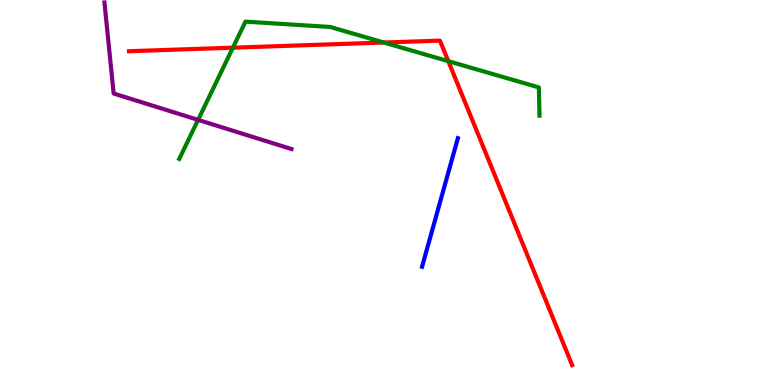[{'lines': ['blue', 'red'], 'intersections': []}, {'lines': ['green', 'red'], 'intersections': [{'x': 3.01, 'y': 8.76}, {'x': 4.95, 'y': 8.9}, {'x': 5.78, 'y': 8.41}]}, {'lines': ['purple', 'red'], 'intersections': []}, {'lines': ['blue', 'green'], 'intersections': []}, {'lines': ['blue', 'purple'], 'intersections': []}, {'lines': ['green', 'purple'], 'intersections': [{'x': 2.56, 'y': 6.89}]}]